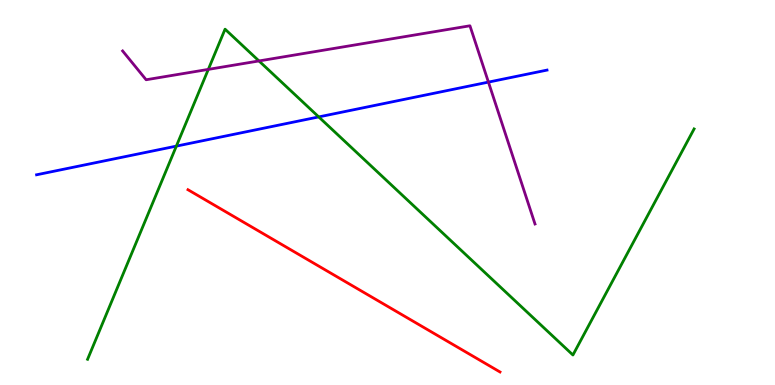[{'lines': ['blue', 'red'], 'intersections': []}, {'lines': ['green', 'red'], 'intersections': []}, {'lines': ['purple', 'red'], 'intersections': []}, {'lines': ['blue', 'green'], 'intersections': [{'x': 2.28, 'y': 6.2}, {'x': 4.11, 'y': 6.96}]}, {'lines': ['blue', 'purple'], 'intersections': [{'x': 6.3, 'y': 7.87}]}, {'lines': ['green', 'purple'], 'intersections': [{'x': 2.69, 'y': 8.2}, {'x': 3.34, 'y': 8.42}]}]